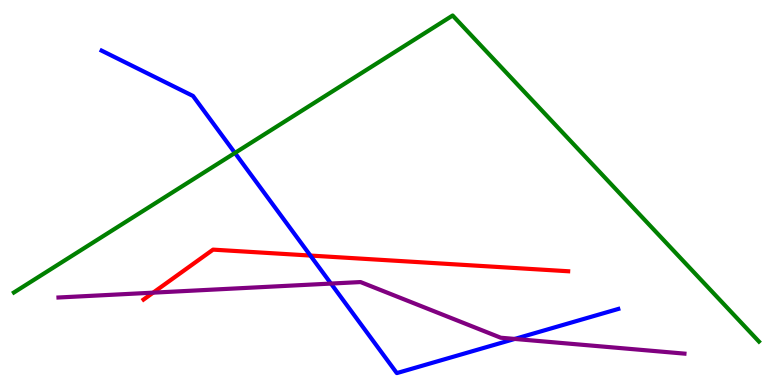[{'lines': ['blue', 'red'], 'intersections': [{'x': 4.0, 'y': 3.36}]}, {'lines': ['green', 'red'], 'intersections': []}, {'lines': ['purple', 'red'], 'intersections': [{'x': 1.98, 'y': 2.4}]}, {'lines': ['blue', 'green'], 'intersections': [{'x': 3.03, 'y': 6.03}]}, {'lines': ['blue', 'purple'], 'intersections': [{'x': 4.27, 'y': 2.63}, {'x': 6.64, 'y': 1.2}]}, {'lines': ['green', 'purple'], 'intersections': []}]